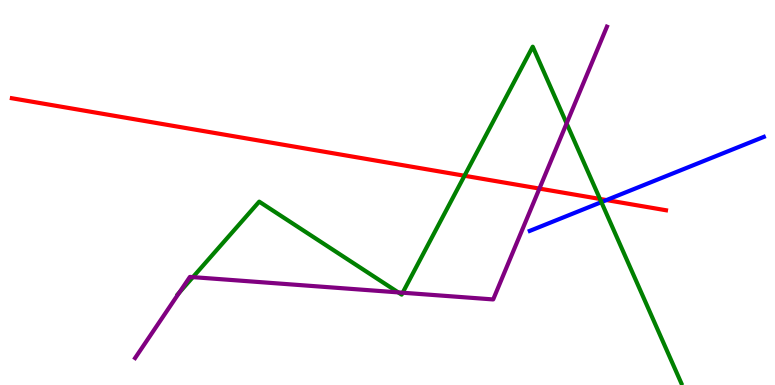[{'lines': ['blue', 'red'], 'intersections': [{'x': 7.83, 'y': 4.8}]}, {'lines': ['green', 'red'], 'intersections': [{'x': 5.99, 'y': 5.44}, {'x': 7.74, 'y': 4.83}]}, {'lines': ['purple', 'red'], 'intersections': [{'x': 6.96, 'y': 5.1}]}, {'lines': ['blue', 'green'], 'intersections': [{'x': 7.76, 'y': 4.75}]}, {'lines': ['blue', 'purple'], 'intersections': []}, {'lines': ['green', 'purple'], 'intersections': [{'x': 2.31, 'y': 2.4}, {'x': 2.49, 'y': 2.8}, {'x': 5.14, 'y': 2.41}, {'x': 5.2, 'y': 2.4}, {'x': 7.31, 'y': 6.79}]}]